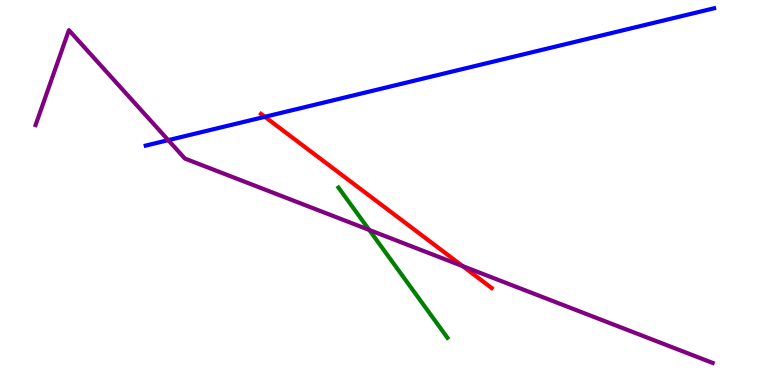[{'lines': ['blue', 'red'], 'intersections': [{'x': 3.42, 'y': 6.97}]}, {'lines': ['green', 'red'], 'intersections': []}, {'lines': ['purple', 'red'], 'intersections': [{'x': 5.97, 'y': 3.09}]}, {'lines': ['blue', 'green'], 'intersections': []}, {'lines': ['blue', 'purple'], 'intersections': [{'x': 2.17, 'y': 6.36}]}, {'lines': ['green', 'purple'], 'intersections': [{'x': 4.76, 'y': 4.03}]}]